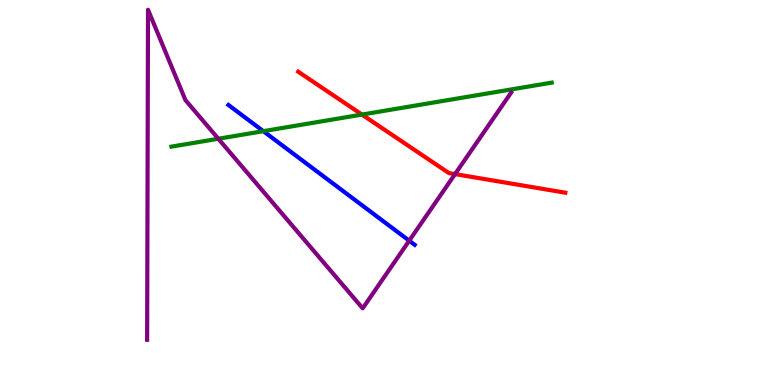[{'lines': ['blue', 'red'], 'intersections': []}, {'lines': ['green', 'red'], 'intersections': [{'x': 4.67, 'y': 7.02}]}, {'lines': ['purple', 'red'], 'intersections': [{'x': 5.87, 'y': 5.48}]}, {'lines': ['blue', 'green'], 'intersections': [{'x': 3.4, 'y': 6.59}]}, {'lines': ['blue', 'purple'], 'intersections': [{'x': 5.28, 'y': 3.75}]}, {'lines': ['green', 'purple'], 'intersections': [{'x': 2.82, 'y': 6.4}]}]